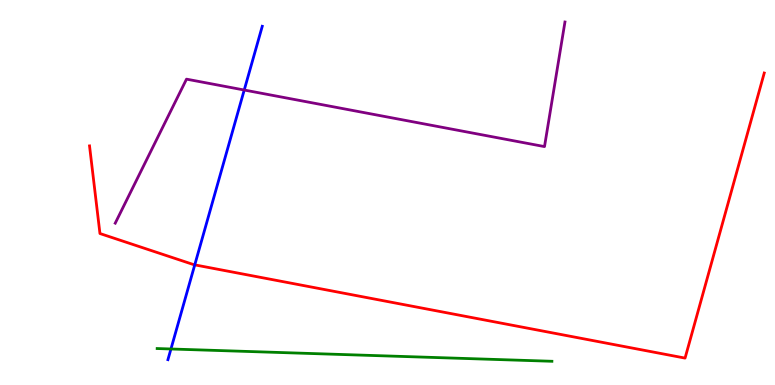[{'lines': ['blue', 'red'], 'intersections': [{'x': 2.51, 'y': 3.12}]}, {'lines': ['green', 'red'], 'intersections': []}, {'lines': ['purple', 'red'], 'intersections': []}, {'lines': ['blue', 'green'], 'intersections': [{'x': 2.21, 'y': 0.935}]}, {'lines': ['blue', 'purple'], 'intersections': [{'x': 3.15, 'y': 7.66}]}, {'lines': ['green', 'purple'], 'intersections': []}]